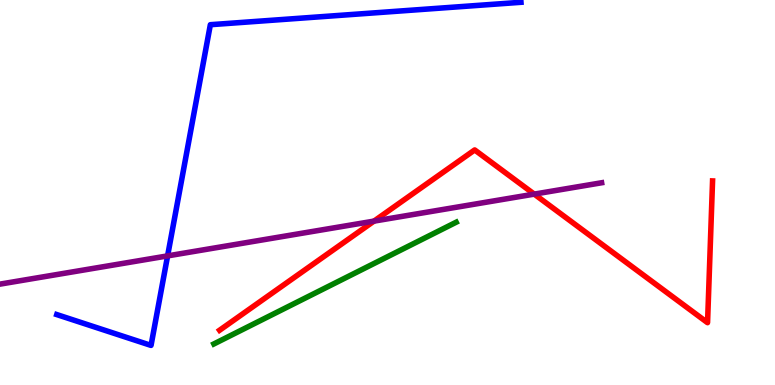[{'lines': ['blue', 'red'], 'intersections': []}, {'lines': ['green', 'red'], 'intersections': []}, {'lines': ['purple', 'red'], 'intersections': [{'x': 4.83, 'y': 4.26}, {'x': 6.89, 'y': 4.96}]}, {'lines': ['blue', 'green'], 'intersections': []}, {'lines': ['blue', 'purple'], 'intersections': [{'x': 2.16, 'y': 3.35}]}, {'lines': ['green', 'purple'], 'intersections': []}]